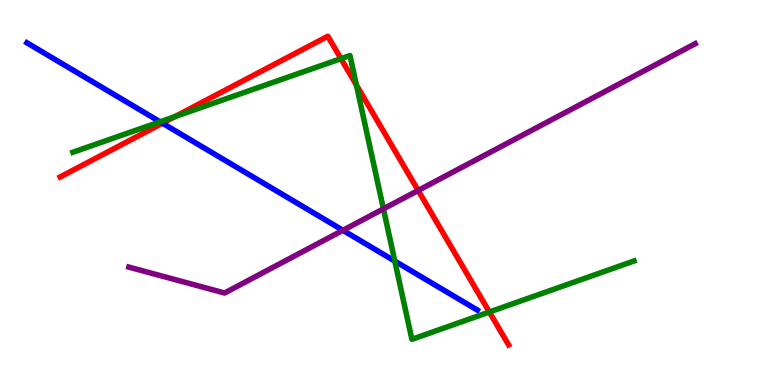[{'lines': ['blue', 'red'], 'intersections': [{'x': 2.1, 'y': 6.8}]}, {'lines': ['green', 'red'], 'intersections': [{'x': 2.26, 'y': 6.97}, {'x': 4.4, 'y': 8.48}, {'x': 4.6, 'y': 7.79}, {'x': 6.31, 'y': 1.9}]}, {'lines': ['purple', 'red'], 'intersections': [{'x': 5.4, 'y': 5.05}]}, {'lines': ['blue', 'green'], 'intersections': [{'x': 2.07, 'y': 6.84}, {'x': 5.09, 'y': 3.22}]}, {'lines': ['blue', 'purple'], 'intersections': [{'x': 4.43, 'y': 4.02}]}, {'lines': ['green', 'purple'], 'intersections': [{'x': 4.95, 'y': 4.57}]}]